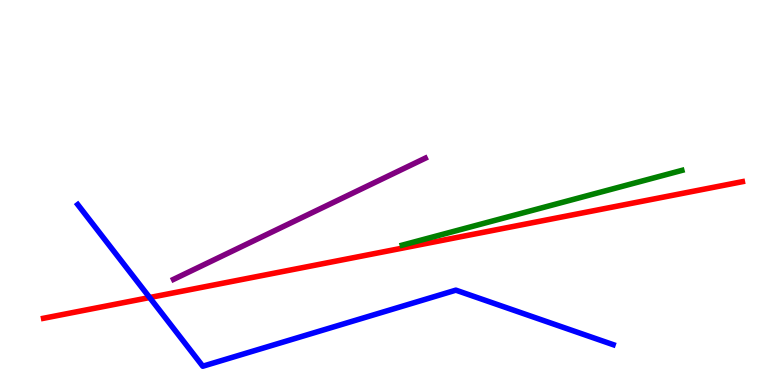[{'lines': ['blue', 'red'], 'intersections': [{'x': 1.93, 'y': 2.27}]}, {'lines': ['green', 'red'], 'intersections': []}, {'lines': ['purple', 'red'], 'intersections': []}, {'lines': ['blue', 'green'], 'intersections': []}, {'lines': ['blue', 'purple'], 'intersections': []}, {'lines': ['green', 'purple'], 'intersections': []}]